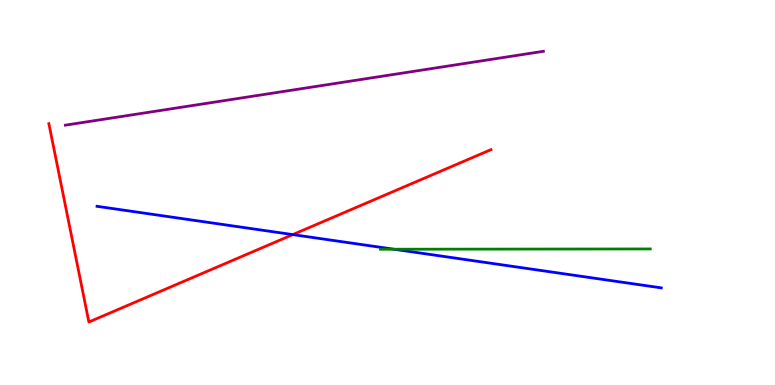[{'lines': ['blue', 'red'], 'intersections': [{'x': 3.78, 'y': 3.91}]}, {'lines': ['green', 'red'], 'intersections': []}, {'lines': ['purple', 'red'], 'intersections': []}, {'lines': ['blue', 'green'], 'intersections': [{'x': 5.08, 'y': 3.53}]}, {'lines': ['blue', 'purple'], 'intersections': []}, {'lines': ['green', 'purple'], 'intersections': []}]